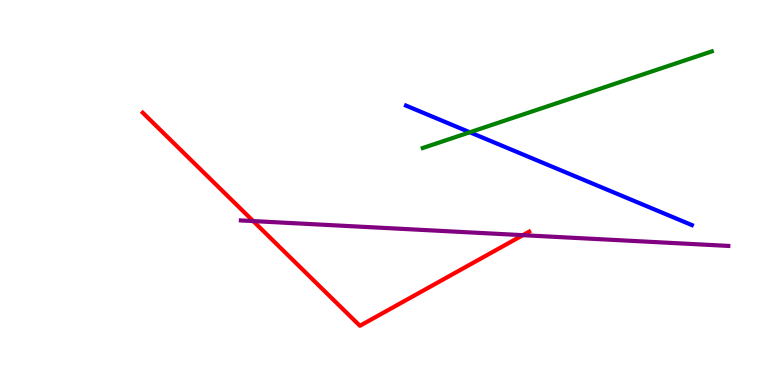[{'lines': ['blue', 'red'], 'intersections': []}, {'lines': ['green', 'red'], 'intersections': []}, {'lines': ['purple', 'red'], 'intersections': [{'x': 3.27, 'y': 4.26}, {'x': 6.75, 'y': 3.89}]}, {'lines': ['blue', 'green'], 'intersections': [{'x': 6.06, 'y': 6.56}]}, {'lines': ['blue', 'purple'], 'intersections': []}, {'lines': ['green', 'purple'], 'intersections': []}]